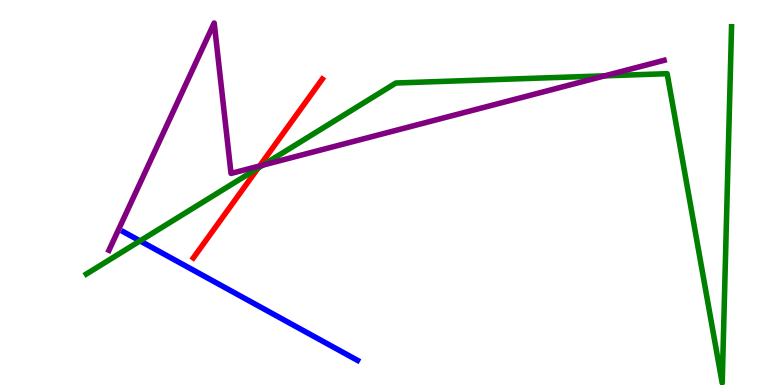[{'lines': ['blue', 'red'], 'intersections': []}, {'lines': ['green', 'red'], 'intersections': [{'x': 3.33, 'y': 5.64}]}, {'lines': ['purple', 'red'], 'intersections': [{'x': 3.35, 'y': 5.69}]}, {'lines': ['blue', 'green'], 'intersections': [{'x': 1.81, 'y': 3.74}]}, {'lines': ['blue', 'purple'], 'intersections': []}, {'lines': ['green', 'purple'], 'intersections': [{'x': 3.39, 'y': 5.71}, {'x': 7.8, 'y': 8.03}]}]